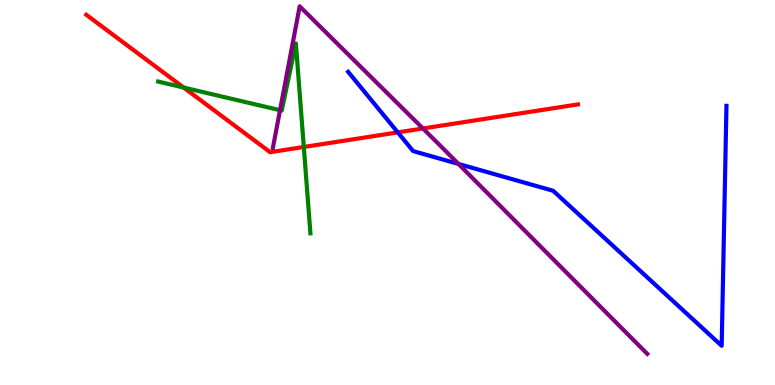[{'lines': ['blue', 'red'], 'intersections': [{'x': 5.13, 'y': 6.56}]}, {'lines': ['green', 'red'], 'intersections': [{'x': 2.37, 'y': 7.73}, {'x': 3.92, 'y': 6.18}]}, {'lines': ['purple', 'red'], 'intersections': [{'x': 5.46, 'y': 6.66}]}, {'lines': ['blue', 'green'], 'intersections': []}, {'lines': ['blue', 'purple'], 'intersections': [{'x': 5.92, 'y': 5.74}]}, {'lines': ['green', 'purple'], 'intersections': [{'x': 3.61, 'y': 7.14}]}]